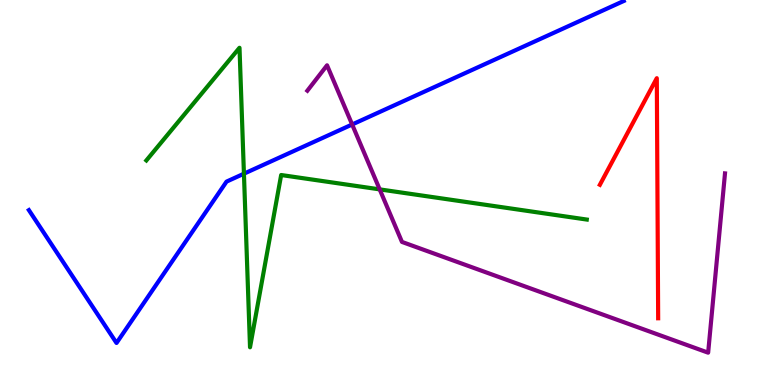[{'lines': ['blue', 'red'], 'intersections': []}, {'lines': ['green', 'red'], 'intersections': []}, {'lines': ['purple', 'red'], 'intersections': []}, {'lines': ['blue', 'green'], 'intersections': [{'x': 3.15, 'y': 5.49}]}, {'lines': ['blue', 'purple'], 'intersections': [{'x': 4.54, 'y': 6.77}]}, {'lines': ['green', 'purple'], 'intersections': [{'x': 4.9, 'y': 5.08}]}]